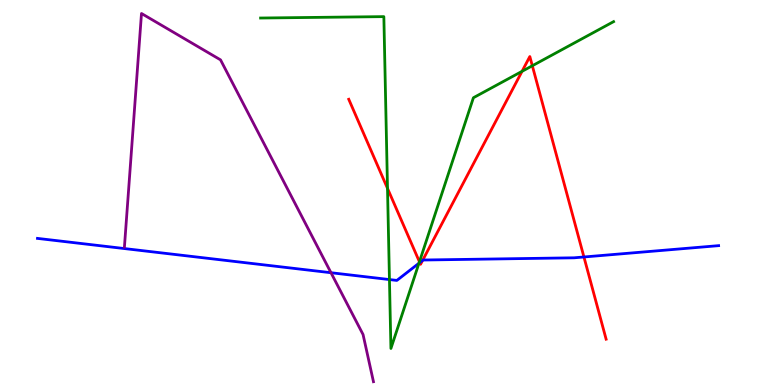[{'lines': ['blue', 'red'], 'intersections': [{'x': 5.42, 'y': 3.18}, {'x': 5.45, 'y': 3.24}, {'x': 7.53, 'y': 3.33}]}, {'lines': ['green', 'red'], 'intersections': [{'x': 5.0, 'y': 5.11}, {'x': 5.41, 'y': 3.2}, {'x': 6.74, 'y': 8.15}, {'x': 6.87, 'y': 8.29}]}, {'lines': ['purple', 'red'], 'intersections': []}, {'lines': ['blue', 'green'], 'intersections': [{'x': 5.03, 'y': 2.74}, {'x': 5.41, 'y': 3.16}]}, {'lines': ['blue', 'purple'], 'intersections': [{'x': 4.27, 'y': 2.92}]}, {'lines': ['green', 'purple'], 'intersections': []}]